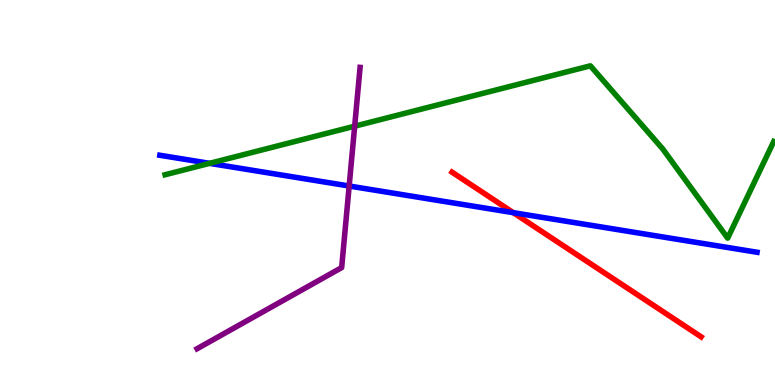[{'lines': ['blue', 'red'], 'intersections': [{'x': 6.62, 'y': 4.48}]}, {'lines': ['green', 'red'], 'intersections': []}, {'lines': ['purple', 'red'], 'intersections': []}, {'lines': ['blue', 'green'], 'intersections': [{'x': 2.7, 'y': 5.76}]}, {'lines': ['blue', 'purple'], 'intersections': [{'x': 4.51, 'y': 5.17}]}, {'lines': ['green', 'purple'], 'intersections': [{'x': 4.58, 'y': 6.72}]}]